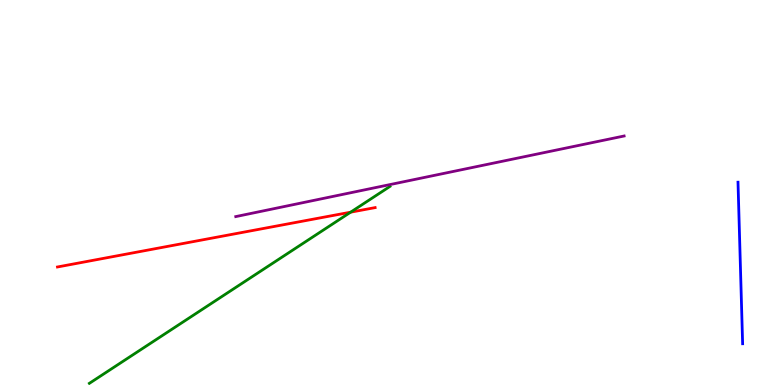[{'lines': ['blue', 'red'], 'intersections': []}, {'lines': ['green', 'red'], 'intersections': [{'x': 4.52, 'y': 4.49}]}, {'lines': ['purple', 'red'], 'intersections': []}, {'lines': ['blue', 'green'], 'intersections': []}, {'lines': ['blue', 'purple'], 'intersections': []}, {'lines': ['green', 'purple'], 'intersections': []}]